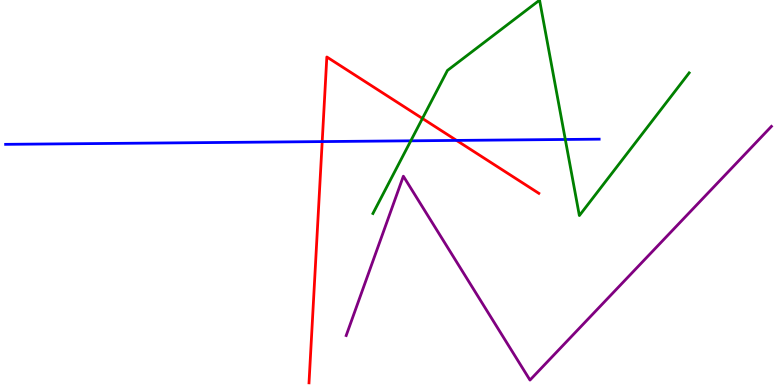[{'lines': ['blue', 'red'], 'intersections': [{'x': 4.16, 'y': 6.32}, {'x': 5.89, 'y': 6.35}]}, {'lines': ['green', 'red'], 'intersections': [{'x': 5.45, 'y': 6.92}]}, {'lines': ['purple', 'red'], 'intersections': []}, {'lines': ['blue', 'green'], 'intersections': [{'x': 5.3, 'y': 6.34}, {'x': 7.29, 'y': 6.38}]}, {'lines': ['blue', 'purple'], 'intersections': []}, {'lines': ['green', 'purple'], 'intersections': []}]